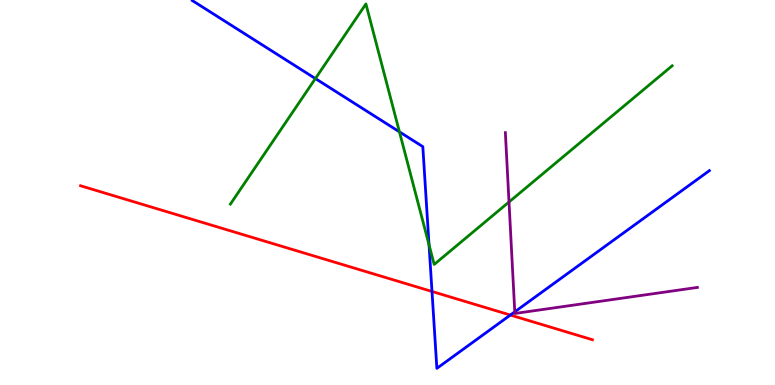[{'lines': ['blue', 'red'], 'intersections': [{'x': 5.57, 'y': 2.43}, {'x': 6.59, 'y': 1.82}]}, {'lines': ['green', 'red'], 'intersections': []}, {'lines': ['purple', 'red'], 'intersections': []}, {'lines': ['blue', 'green'], 'intersections': [{'x': 4.07, 'y': 7.96}, {'x': 5.15, 'y': 6.58}, {'x': 5.54, 'y': 3.64}]}, {'lines': ['blue', 'purple'], 'intersections': [{'x': 6.64, 'y': 1.9}]}, {'lines': ['green', 'purple'], 'intersections': [{'x': 6.57, 'y': 4.75}]}]